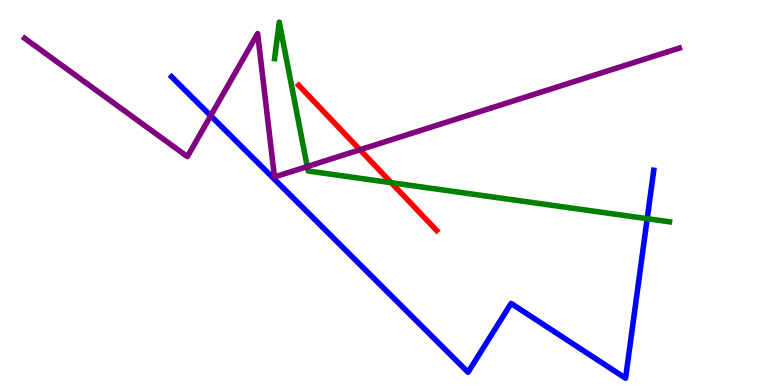[{'lines': ['blue', 'red'], 'intersections': []}, {'lines': ['green', 'red'], 'intersections': [{'x': 5.05, 'y': 5.25}]}, {'lines': ['purple', 'red'], 'intersections': [{'x': 4.64, 'y': 6.11}]}, {'lines': ['blue', 'green'], 'intersections': [{'x': 8.35, 'y': 4.32}]}, {'lines': ['blue', 'purple'], 'intersections': [{'x': 2.72, 'y': 6.99}]}, {'lines': ['green', 'purple'], 'intersections': [{'x': 3.96, 'y': 5.67}]}]